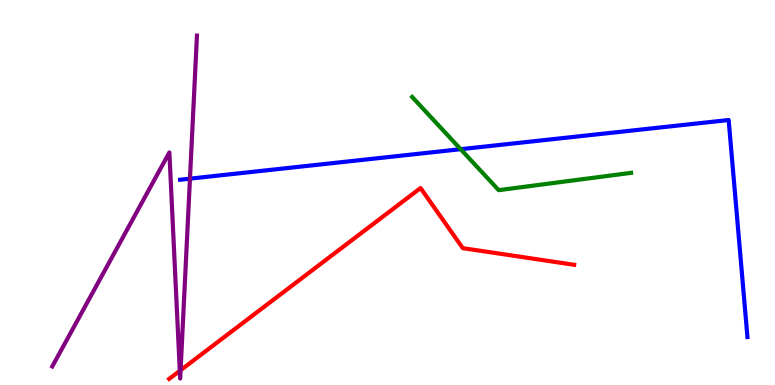[{'lines': ['blue', 'red'], 'intersections': []}, {'lines': ['green', 'red'], 'intersections': []}, {'lines': ['purple', 'red'], 'intersections': [{'x': 2.32, 'y': 0.368}, {'x': 2.33, 'y': 0.384}]}, {'lines': ['blue', 'green'], 'intersections': [{'x': 5.94, 'y': 6.12}]}, {'lines': ['blue', 'purple'], 'intersections': [{'x': 2.45, 'y': 5.36}]}, {'lines': ['green', 'purple'], 'intersections': []}]